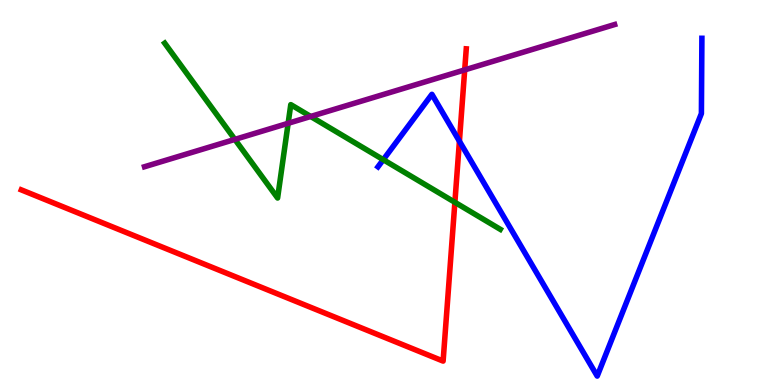[{'lines': ['blue', 'red'], 'intersections': [{'x': 5.93, 'y': 6.33}]}, {'lines': ['green', 'red'], 'intersections': [{'x': 5.87, 'y': 4.75}]}, {'lines': ['purple', 'red'], 'intersections': [{'x': 6.0, 'y': 8.18}]}, {'lines': ['blue', 'green'], 'intersections': [{'x': 4.95, 'y': 5.85}]}, {'lines': ['blue', 'purple'], 'intersections': []}, {'lines': ['green', 'purple'], 'intersections': [{'x': 3.03, 'y': 6.38}, {'x': 3.72, 'y': 6.8}, {'x': 4.01, 'y': 6.97}]}]